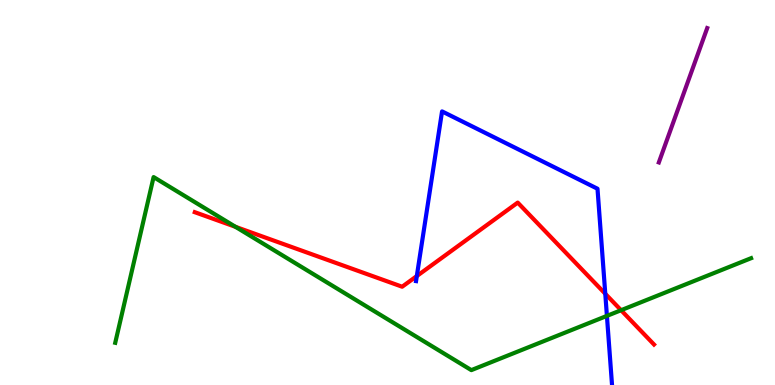[{'lines': ['blue', 'red'], 'intersections': [{'x': 5.38, 'y': 2.83}, {'x': 7.81, 'y': 2.37}]}, {'lines': ['green', 'red'], 'intersections': [{'x': 3.04, 'y': 4.11}, {'x': 8.01, 'y': 1.94}]}, {'lines': ['purple', 'red'], 'intersections': []}, {'lines': ['blue', 'green'], 'intersections': [{'x': 7.83, 'y': 1.8}]}, {'lines': ['blue', 'purple'], 'intersections': []}, {'lines': ['green', 'purple'], 'intersections': []}]